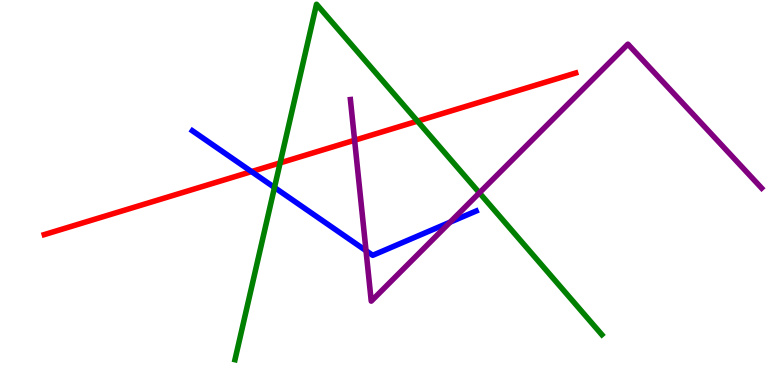[{'lines': ['blue', 'red'], 'intersections': [{'x': 3.25, 'y': 5.54}]}, {'lines': ['green', 'red'], 'intersections': [{'x': 3.61, 'y': 5.77}, {'x': 5.39, 'y': 6.85}]}, {'lines': ['purple', 'red'], 'intersections': [{'x': 4.58, 'y': 6.36}]}, {'lines': ['blue', 'green'], 'intersections': [{'x': 3.54, 'y': 5.13}]}, {'lines': ['blue', 'purple'], 'intersections': [{'x': 4.72, 'y': 3.49}, {'x': 5.81, 'y': 4.23}]}, {'lines': ['green', 'purple'], 'intersections': [{'x': 6.19, 'y': 4.99}]}]